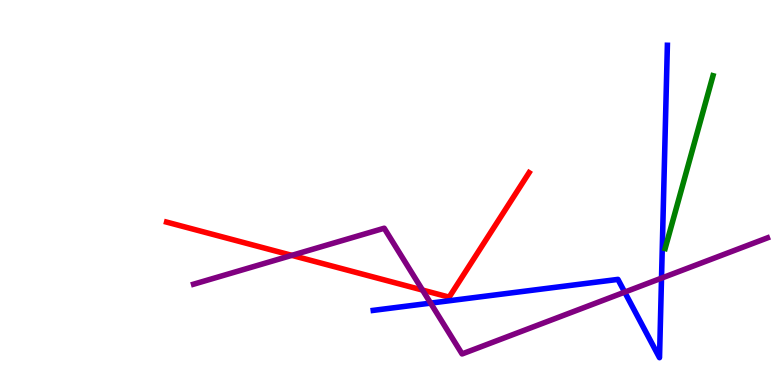[{'lines': ['blue', 'red'], 'intersections': []}, {'lines': ['green', 'red'], 'intersections': []}, {'lines': ['purple', 'red'], 'intersections': [{'x': 3.77, 'y': 3.37}, {'x': 5.45, 'y': 2.47}]}, {'lines': ['blue', 'green'], 'intersections': []}, {'lines': ['blue', 'purple'], 'intersections': [{'x': 5.56, 'y': 2.13}, {'x': 8.06, 'y': 2.41}, {'x': 8.54, 'y': 2.78}]}, {'lines': ['green', 'purple'], 'intersections': []}]